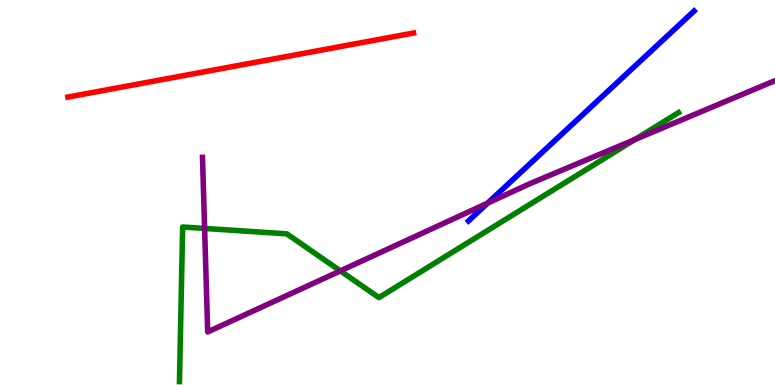[{'lines': ['blue', 'red'], 'intersections': []}, {'lines': ['green', 'red'], 'intersections': []}, {'lines': ['purple', 'red'], 'intersections': []}, {'lines': ['blue', 'green'], 'intersections': []}, {'lines': ['blue', 'purple'], 'intersections': [{'x': 6.29, 'y': 4.72}]}, {'lines': ['green', 'purple'], 'intersections': [{'x': 2.64, 'y': 4.07}, {'x': 4.39, 'y': 2.96}, {'x': 8.19, 'y': 6.38}]}]